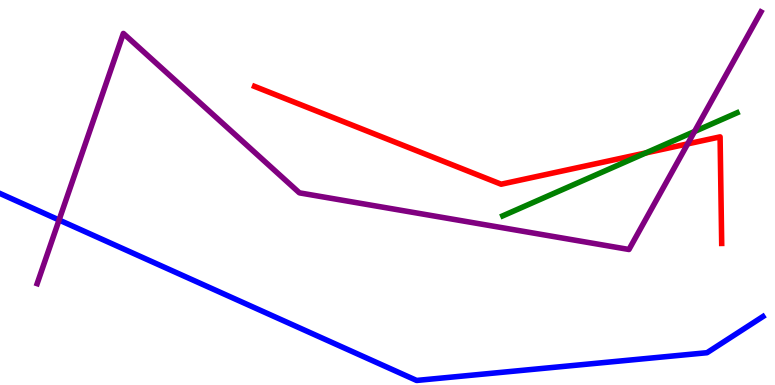[{'lines': ['blue', 'red'], 'intersections': []}, {'lines': ['green', 'red'], 'intersections': [{'x': 8.33, 'y': 6.03}]}, {'lines': ['purple', 'red'], 'intersections': [{'x': 8.87, 'y': 6.26}]}, {'lines': ['blue', 'green'], 'intersections': []}, {'lines': ['blue', 'purple'], 'intersections': [{'x': 0.762, 'y': 4.29}]}, {'lines': ['green', 'purple'], 'intersections': [{'x': 8.96, 'y': 6.58}]}]